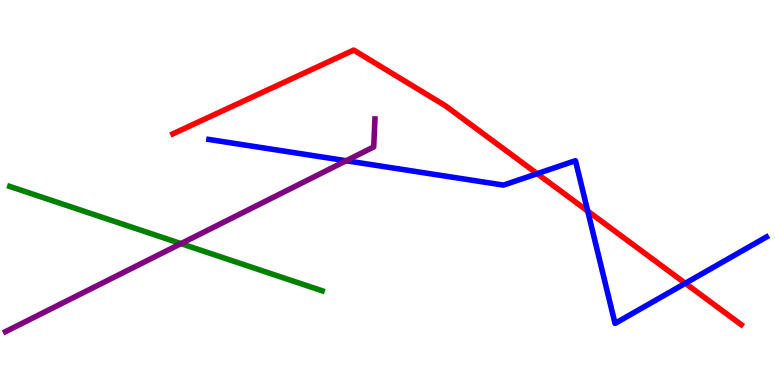[{'lines': ['blue', 'red'], 'intersections': [{'x': 6.93, 'y': 5.49}, {'x': 7.58, 'y': 4.52}, {'x': 8.84, 'y': 2.64}]}, {'lines': ['green', 'red'], 'intersections': []}, {'lines': ['purple', 'red'], 'intersections': []}, {'lines': ['blue', 'green'], 'intersections': []}, {'lines': ['blue', 'purple'], 'intersections': [{'x': 4.47, 'y': 5.83}]}, {'lines': ['green', 'purple'], 'intersections': [{'x': 2.34, 'y': 3.67}]}]